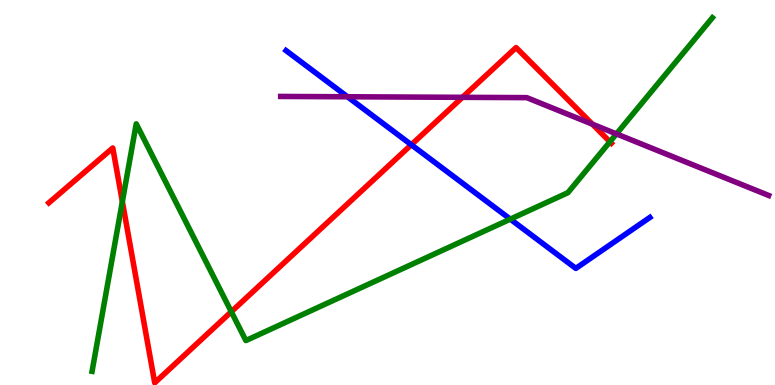[{'lines': ['blue', 'red'], 'intersections': [{'x': 5.31, 'y': 6.24}]}, {'lines': ['green', 'red'], 'intersections': [{'x': 1.58, 'y': 4.76}, {'x': 2.98, 'y': 1.9}, {'x': 7.87, 'y': 6.32}]}, {'lines': ['purple', 'red'], 'intersections': [{'x': 5.97, 'y': 7.47}, {'x': 7.64, 'y': 6.77}]}, {'lines': ['blue', 'green'], 'intersections': [{'x': 6.58, 'y': 4.31}]}, {'lines': ['blue', 'purple'], 'intersections': [{'x': 4.48, 'y': 7.49}]}, {'lines': ['green', 'purple'], 'intersections': [{'x': 7.95, 'y': 6.52}]}]